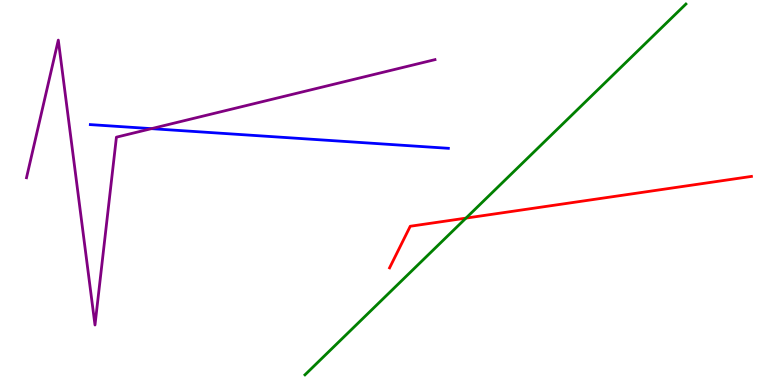[{'lines': ['blue', 'red'], 'intersections': []}, {'lines': ['green', 'red'], 'intersections': [{'x': 6.01, 'y': 4.33}]}, {'lines': ['purple', 'red'], 'intersections': []}, {'lines': ['blue', 'green'], 'intersections': []}, {'lines': ['blue', 'purple'], 'intersections': [{'x': 1.95, 'y': 6.66}]}, {'lines': ['green', 'purple'], 'intersections': []}]